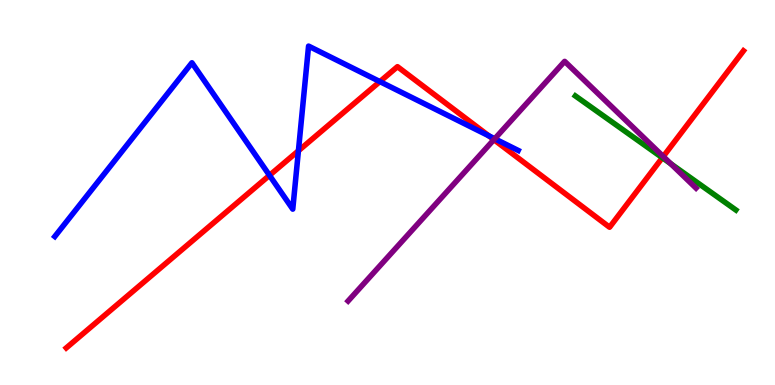[{'lines': ['blue', 'red'], 'intersections': [{'x': 3.48, 'y': 5.45}, {'x': 3.85, 'y': 6.08}, {'x': 4.9, 'y': 7.88}, {'x': 6.31, 'y': 6.47}]}, {'lines': ['green', 'red'], 'intersections': [{'x': 8.55, 'y': 5.9}]}, {'lines': ['purple', 'red'], 'intersections': [{'x': 6.37, 'y': 6.37}, {'x': 8.56, 'y': 5.94}]}, {'lines': ['blue', 'green'], 'intersections': []}, {'lines': ['blue', 'purple'], 'intersections': [{'x': 6.38, 'y': 6.4}]}, {'lines': ['green', 'purple'], 'intersections': [{'x': 8.66, 'y': 5.75}]}]